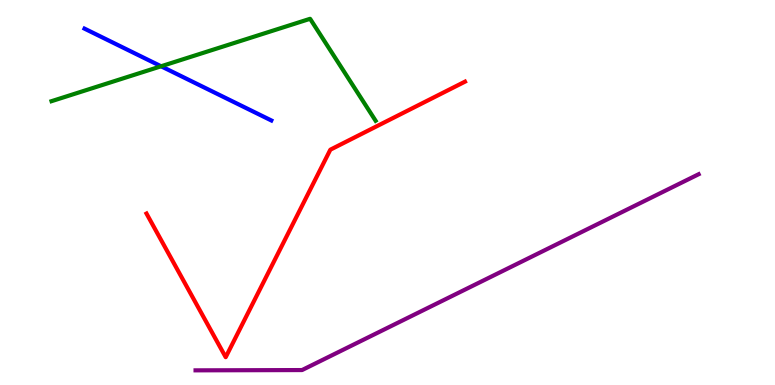[{'lines': ['blue', 'red'], 'intersections': []}, {'lines': ['green', 'red'], 'intersections': []}, {'lines': ['purple', 'red'], 'intersections': []}, {'lines': ['blue', 'green'], 'intersections': [{'x': 2.08, 'y': 8.28}]}, {'lines': ['blue', 'purple'], 'intersections': []}, {'lines': ['green', 'purple'], 'intersections': []}]